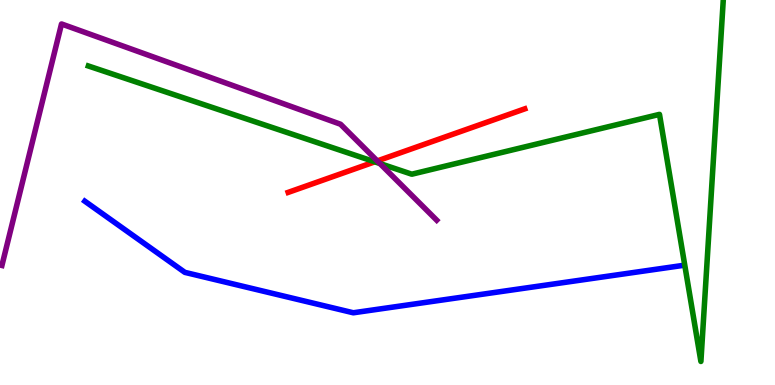[{'lines': ['blue', 'red'], 'intersections': []}, {'lines': ['green', 'red'], 'intersections': [{'x': 4.84, 'y': 5.8}]}, {'lines': ['purple', 'red'], 'intersections': [{'x': 4.87, 'y': 5.82}]}, {'lines': ['blue', 'green'], 'intersections': []}, {'lines': ['blue', 'purple'], 'intersections': []}, {'lines': ['green', 'purple'], 'intersections': [{'x': 4.9, 'y': 5.75}]}]